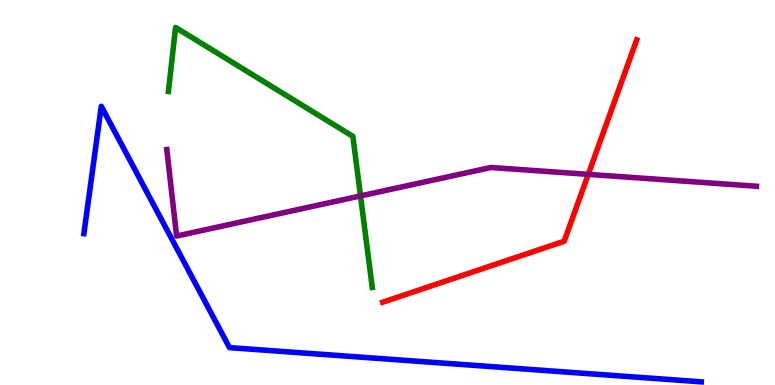[{'lines': ['blue', 'red'], 'intersections': []}, {'lines': ['green', 'red'], 'intersections': []}, {'lines': ['purple', 'red'], 'intersections': [{'x': 7.59, 'y': 5.47}]}, {'lines': ['blue', 'green'], 'intersections': []}, {'lines': ['blue', 'purple'], 'intersections': []}, {'lines': ['green', 'purple'], 'intersections': [{'x': 4.65, 'y': 4.91}]}]